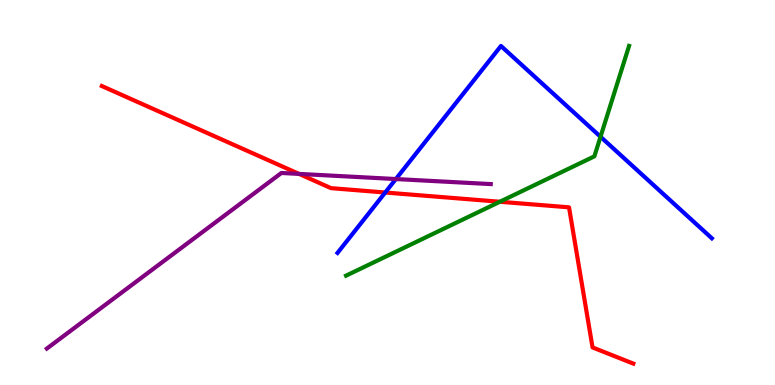[{'lines': ['blue', 'red'], 'intersections': [{'x': 4.97, 'y': 5.0}]}, {'lines': ['green', 'red'], 'intersections': [{'x': 6.45, 'y': 4.76}]}, {'lines': ['purple', 'red'], 'intersections': [{'x': 3.86, 'y': 5.48}]}, {'lines': ['blue', 'green'], 'intersections': [{'x': 7.75, 'y': 6.45}]}, {'lines': ['blue', 'purple'], 'intersections': [{'x': 5.11, 'y': 5.35}]}, {'lines': ['green', 'purple'], 'intersections': []}]